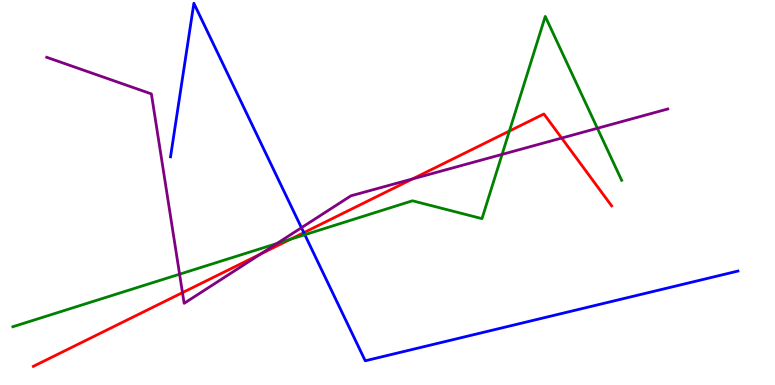[{'lines': ['blue', 'red'], 'intersections': [{'x': 3.92, 'y': 3.96}]}, {'lines': ['green', 'red'], 'intersections': [{'x': 3.75, 'y': 3.79}, {'x': 6.57, 'y': 6.6}]}, {'lines': ['purple', 'red'], 'intersections': [{'x': 2.35, 'y': 2.4}, {'x': 3.36, 'y': 3.4}, {'x': 5.32, 'y': 5.35}, {'x': 7.25, 'y': 6.41}]}, {'lines': ['blue', 'green'], 'intersections': [{'x': 3.93, 'y': 3.9}]}, {'lines': ['blue', 'purple'], 'intersections': [{'x': 3.89, 'y': 4.09}]}, {'lines': ['green', 'purple'], 'intersections': [{'x': 2.32, 'y': 2.88}, {'x': 3.57, 'y': 3.68}, {'x': 6.48, 'y': 5.99}, {'x': 7.71, 'y': 6.67}]}]